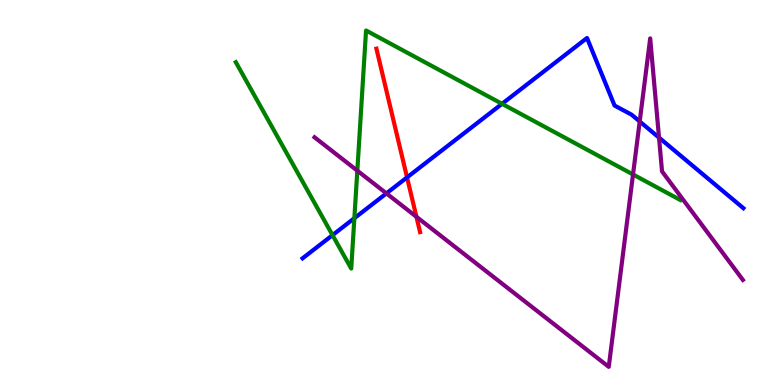[{'lines': ['blue', 'red'], 'intersections': [{'x': 5.25, 'y': 5.39}]}, {'lines': ['green', 'red'], 'intersections': []}, {'lines': ['purple', 'red'], 'intersections': [{'x': 5.37, 'y': 4.37}]}, {'lines': ['blue', 'green'], 'intersections': [{'x': 4.29, 'y': 3.89}, {'x': 4.57, 'y': 4.33}, {'x': 6.48, 'y': 7.3}]}, {'lines': ['blue', 'purple'], 'intersections': [{'x': 4.99, 'y': 4.98}, {'x': 8.25, 'y': 6.84}, {'x': 8.5, 'y': 6.43}]}, {'lines': ['green', 'purple'], 'intersections': [{'x': 4.61, 'y': 5.57}, {'x': 8.17, 'y': 5.47}]}]